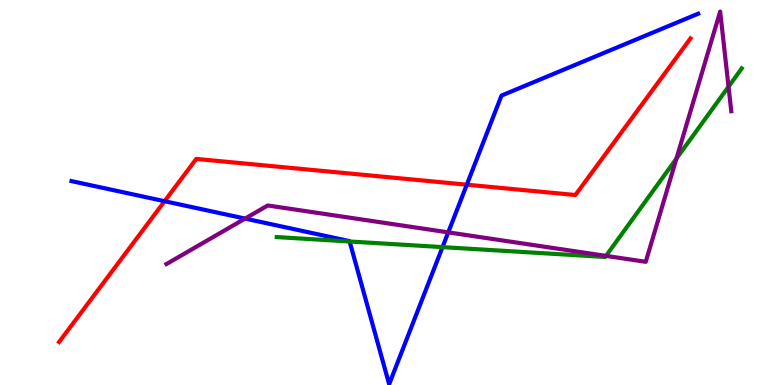[{'lines': ['blue', 'red'], 'intersections': [{'x': 2.12, 'y': 4.77}, {'x': 6.02, 'y': 5.2}]}, {'lines': ['green', 'red'], 'intersections': []}, {'lines': ['purple', 'red'], 'intersections': []}, {'lines': ['blue', 'green'], 'intersections': [{'x': 4.51, 'y': 3.73}, {'x': 5.71, 'y': 3.58}]}, {'lines': ['blue', 'purple'], 'intersections': [{'x': 3.16, 'y': 4.32}, {'x': 5.78, 'y': 3.96}]}, {'lines': ['green', 'purple'], 'intersections': [{'x': 7.82, 'y': 3.35}, {'x': 8.73, 'y': 5.88}, {'x': 9.4, 'y': 7.75}]}]